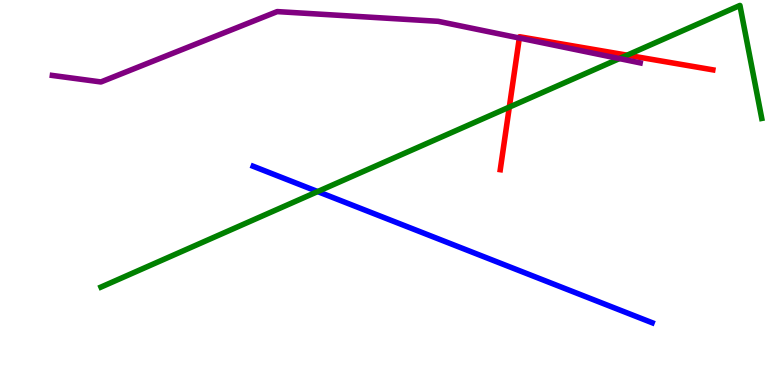[{'lines': ['blue', 'red'], 'intersections': []}, {'lines': ['green', 'red'], 'intersections': [{'x': 6.57, 'y': 7.22}, {'x': 8.09, 'y': 8.57}]}, {'lines': ['purple', 'red'], 'intersections': [{'x': 6.7, 'y': 9.01}]}, {'lines': ['blue', 'green'], 'intersections': [{'x': 4.1, 'y': 5.02}]}, {'lines': ['blue', 'purple'], 'intersections': []}, {'lines': ['green', 'purple'], 'intersections': [{'x': 7.99, 'y': 8.48}]}]